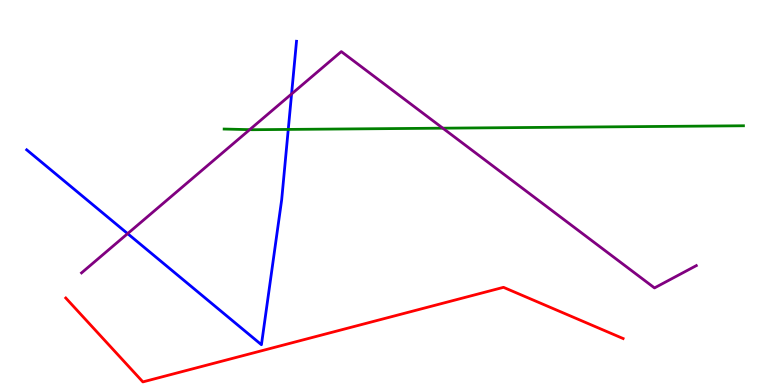[{'lines': ['blue', 'red'], 'intersections': []}, {'lines': ['green', 'red'], 'intersections': []}, {'lines': ['purple', 'red'], 'intersections': []}, {'lines': ['blue', 'green'], 'intersections': [{'x': 3.72, 'y': 6.64}]}, {'lines': ['blue', 'purple'], 'intersections': [{'x': 1.65, 'y': 3.93}, {'x': 3.76, 'y': 7.56}]}, {'lines': ['green', 'purple'], 'intersections': [{'x': 3.22, 'y': 6.63}, {'x': 5.71, 'y': 6.67}]}]